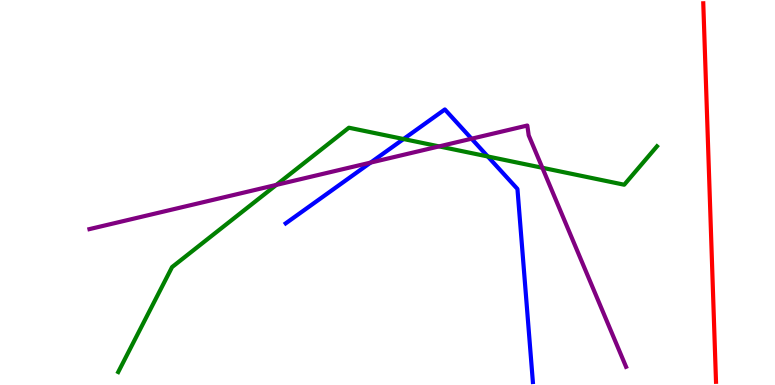[{'lines': ['blue', 'red'], 'intersections': []}, {'lines': ['green', 'red'], 'intersections': []}, {'lines': ['purple', 'red'], 'intersections': []}, {'lines': ['blue', 'green'], 'intersections': [{'x': 5.21, 'y': 6.39}, {'x': 6.29, 'y': 5.94}]}, {'lines': ['blue', 'purple'], 'intersections': [{'x': 4.78, 'y': 5.78}, {'x': 6.08, 'y': 6.4}]}, {'lines': ['green', 'purple'], 'intersections': [{'x': 3.57, 'y': 5.2}, {'x': 5.67, 'y': 6.2}, {'x': 7.0, 'y': 5.64}]}]